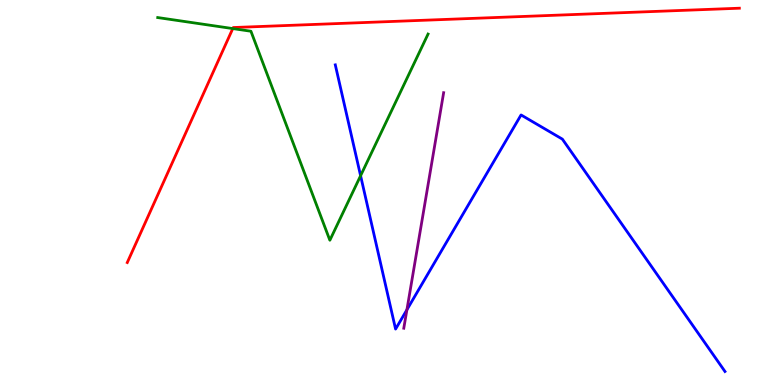[{'lines': ['blue', 'red'], 'intersections': []}, {'lines': ['green', 'red'], 'intersections': [{'x': 3.0, 'y': 9.26}]}, {'lines': ['purple', 'red'], 'intersections': []}, {'lines': ['blue', 'green'], 'intersections': [{'x': 4.65, 'y': 5.44}]}, {'lines': ['blue', 'purple'], 'intersections': [{'x': 5.25, 'y': 1.95}]}, {'lines': ['green', 'purple'], 'intersections': []}]